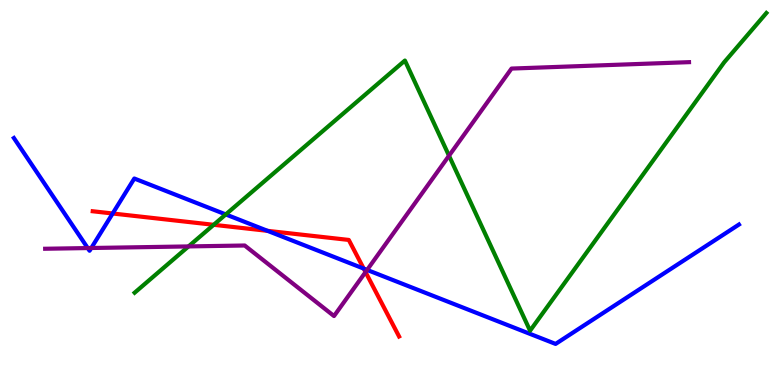[{'lines': ['blue', 'red'], 'intersections': [{'x': 1.45, 'y': 4.45}, {'x': 3.45, 'y': 4.0}, {'x': 4.69, 'y': 3.02}]}, {'lines': ['green', 'red'], 'intersections': [{'x': 2.76, 'y': 4.16}]}, {'lines': ['purple', 'red'], 'intersections': [{'x': 4.72, 'y': 2.93}]}, {'lines': ['blue', 'green'], 'intersections': [{'x': 2.91, 'y': 4.43}]}, {'lines': ['blue', 'purple'], 'intersections': [{'x': 1.13, 'y': 3.56}, {'x': 1.18, 'y': 3.56}, {'x': 4.74, 'y': 2.99}]}, {'lines': ['green', 'purple'], 'intersections': [{'x': 2.43, 'y': 3.6}, {'x': 5.79, 'y': 5.96}]}]